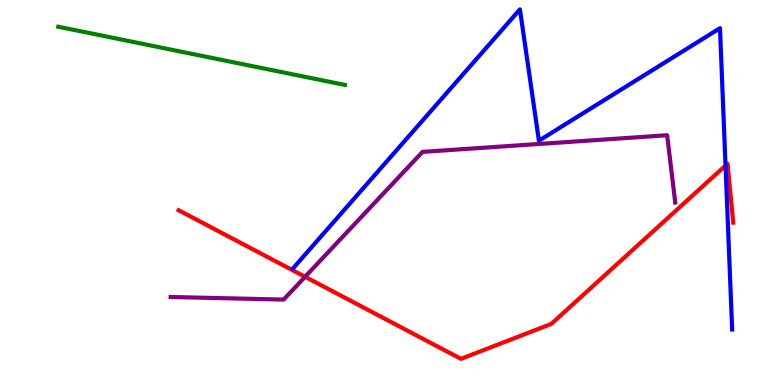[{'lines': ['blue', 'red'], 'intersections': [{'x': 9.36, 'y': 5.7}]}, {'lines': ['green', 'red'], 'intersections': []}, {'lines': ['purple', 'red'], 'intersections': [{'x': 3.94, 'y': 2.81}]}, {'lines': ['blue', 'green'], 'intersections': []}, {'lines': ['blue', 'purple'], 'intersections': []}, {'lines': ['green', 'purple'], 'intersections': []}]